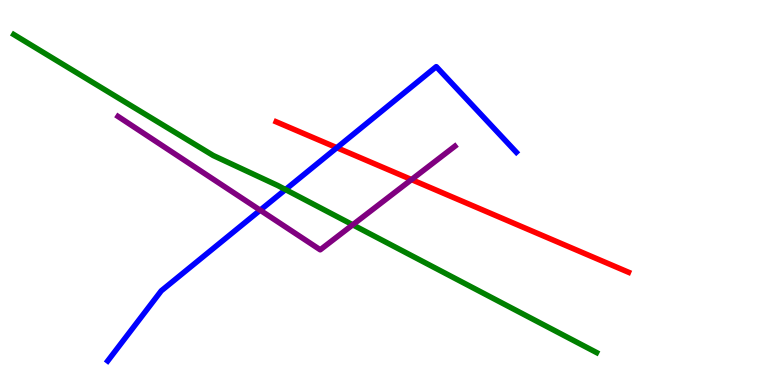[{'lines': ['blue', 'red'], 'intersections': [{'x': 4.35, 'y': 6.16}]}, {'lines': ['green', 'red'], 'intersections': []}, {'lines': ['purple', 'red'], 'intersections': [{'x': 5.31, 'y': 5.34}]}, {'lines': ['blue', 'green'], 'intersections': [{'x': 3.68, 'y': 5.08}]}, {'lines': ['blue', 'purple'], 'intersections': [{'x': 3.36, 'y': 4.54}]}, {'lines': ['green', 'purple'], 'intersections': [{'x': 4.55, 'y': 4.16}]}]